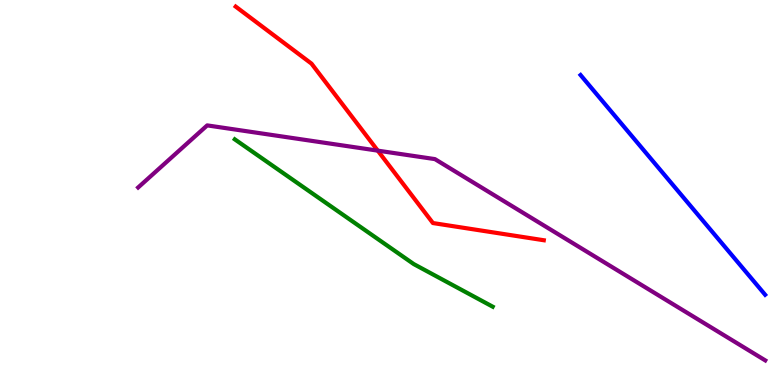[{'lines': ['blue', 'red'], 'intersections': []}, {'lines': ['green', 'red'], 'intersections': []}, {'lines': ['purple', 'red'], 'intersections': [{'x': 4.87, 'y': 6.09}]}, {'lines': ['blue', 'green'], 'intersections': []}, {'lines': ['blue', 'purple'], 'intersections': []}, {'lines': ['green', 'purple'], 'intersections': []}]